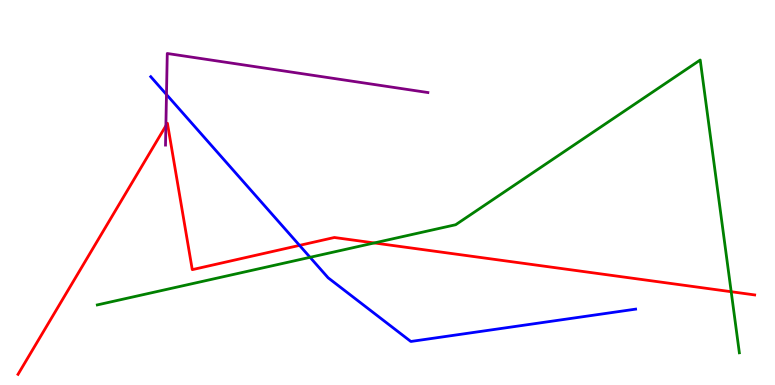[{'lines': ['blue', 'red'], 'intersections': [{'x': 3.86, 'y': 3.63}]}, {'lines': ['green', 'red'], 'intersections': [{'x': 4.83, 'y': 3.69}, {'x': 9.43, 'y': 2.42}]}, {'lines': ['purple', 'red'], 'intersections': [{'x': 2.14, 'y': 6.73}]}, {'lines': ['blue', 'green'], 'intersections': [{'x': 4.0, 'y': 3.32}]}, {'lines': ['blue', 'purple'], 'intersections': [{'x': 2.15, 'y': 7.54}]}, {'lines': ['green', 'purple'], 'intersections': []}]